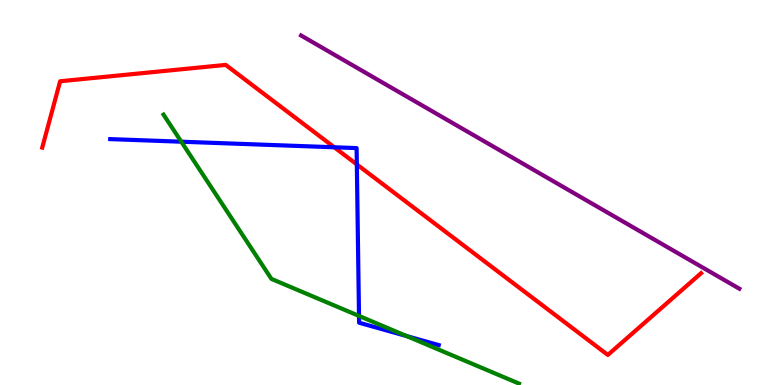[{'lines': ['blue', 'red'], 'intersections': [{'x': 4.31, 'y': 6.17}, {'x': 4.6, 'y': 5.73}]}, {'lines': ['green', 'red'], 'intersections': []}, {'lines': ['purple', 'red'], 'intersections': []}, {'lines': ['blue', 'green'], 'intersections': [{'x': 2.34, 'y': 6.32}, {'x': 4.63, 'y': 1.79}, {'x': 5.25, 'y': 1.27}]}, {'lines': ['blue', 'purple'], 'intersections': []}, {'lines': ['green', 'purple'], 'intersections': []}]